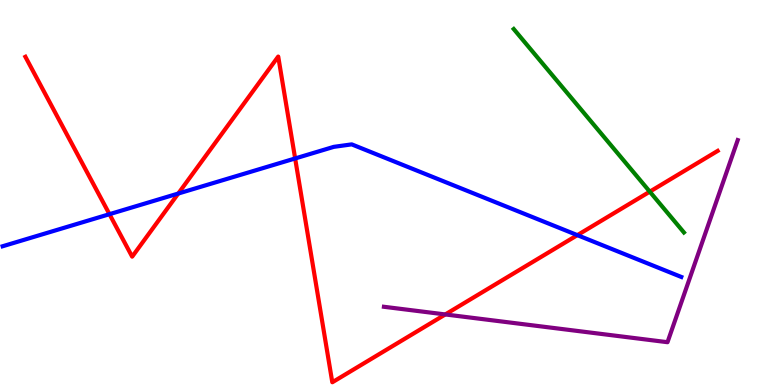[{'lines': ['blue', 'red'], 'intersections': [{'x': 1.41, 'y': 4.44}, {'x': 2.3, 'y': 4.97}, {'x': 3.81, 'y': 5.88}, {'x': 7.45, 'y': 3.89}]}, {'lines': ['green', 'red'], 'intersections': [{'x': 8.38, 'y': 5.02}]}, {'lines': ['purple', 'red'], 'intersections': [{'x': 5.75, 'y': 1.83}]}, {'lines': ['blue', 'green'], 'intersections': []}, {'lines': ['blue', 'purple'], 'intersections': []}, {'lines': ['green', 'purple'], 'intersections': []}]